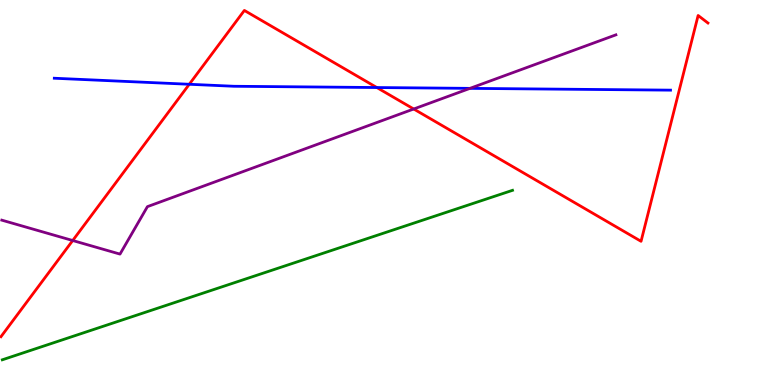[{'lines': ['blue', 'red'], 'intersections': [{'x': 2.44, 'y': 7.81}, {'x': 4.86, 'y': 7.73}]}, {'lines': ['green', 'red'], 'intersections': []}, {'lines': ['purple', 'red'], 'intersections': [{'x': 0.938, 'y': 3.75}, {'x': 5.34, 'y': 7.17}]}, {'lines': ['blue', 'green'], 'intersections': []}, {'lines': ['blue', 'purple'], 'intersections': [{'x': 6.06, 'y': 7.7}]}, {'lines': ['green', 'purple'], 'intersections': []}]